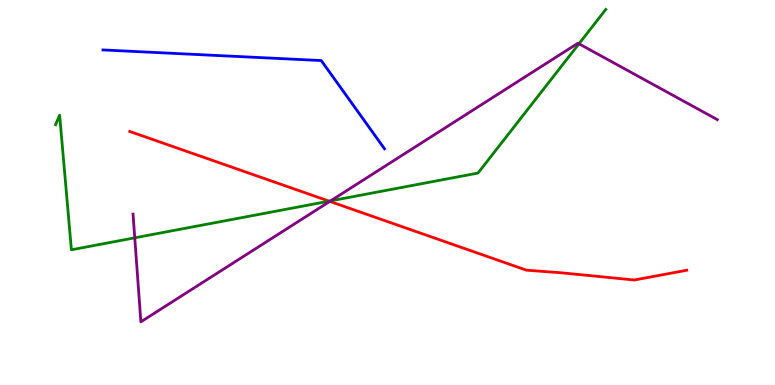[{'lines': ['blue', 'red'], 'intersections': []}, {'lines': ['green', 'red'], 'intersections': [{'x': 4.25, 'y': 4.78}]}, {'lines': ['purple', 'red'], 'intersections': [{'x': 4.26, 'y': 4.77}]}, {'lines': ['blue', 'green'], 'intersections': []}, {'lines': ['blue', 'purple'], 'intersections': []}, {'lines': ['green', 'purple'], 'intersections': [{'x': 1.74, 'y': 3.82}, {'x': 4.27, 'y': 4.78}, {'x': 7.47, 'y': 8.86}]}]